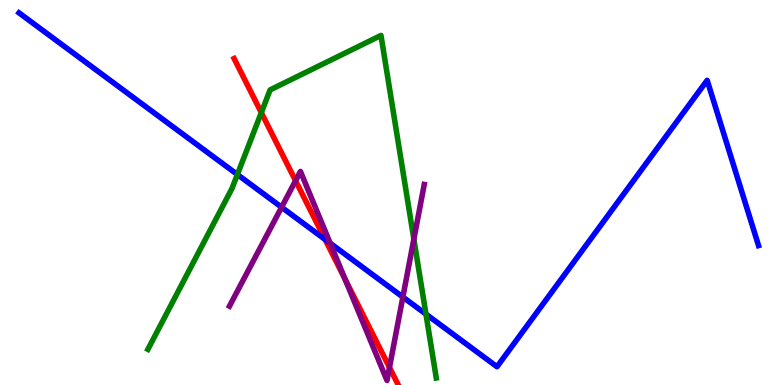[{'lines': ['blue', 'red'], 'intersections': [{'x': 4.19, 'y': 3.78}]}, {'lines': ['green', 'red'], 'intersections': [{'x': 3.37, 'y': 7.07}]}, {'lines': ['purple', 'red'], 'intersections': [{'x': 3.81, 'y': 5.31}, {'x': 4.45, 'y': 2.75}, {'x': 5.03, 'y': 0.455}]}, {'lines': ['blue', 'green'], 'intersections': [{'x': 3.06, 'y': 5.47}, {'x': 5.5, 'y': 1.84}]}, {'lines': ['blue', 'purple'], 'intersections': [{'x': 3.63, 'y': 4.62}, {'x': 4.26, 'y': 3.68}, {'x': 5.2, 'y': 2.28}]}, {'lines': ['green', 'purple'], 'intersections': [{'x': 5.34, 'y': 3.79}]}]